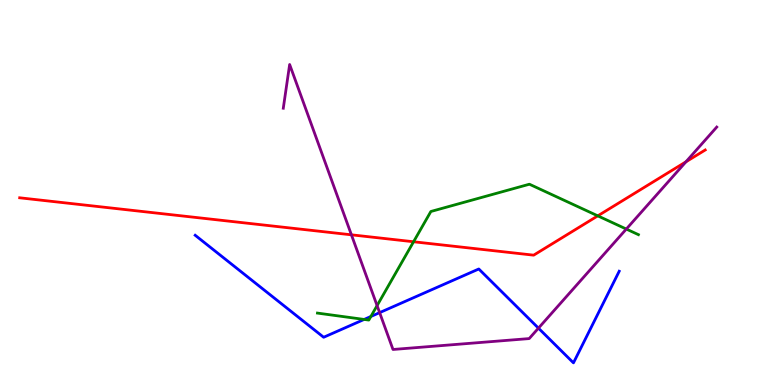[{'lines': ['blue', 'red'], 'intersections': []}, {'lines': ['green', 'red'], 'intersections': [{'x': 5.34, 'y': 3.72}, {'x': 7.71, 'y': 4.39}]}, {'lines': ['purple', 'red'], 'intersections': [{'x': 4.53, 'y': 3.9}, {'x': 8.85, 'y': 5.8}]}, {'lines': ['blue', 'green'], 'intersections': [{'x': 4.7, 'y': 1.7}, {'x': 4.79, 'y': 1.78}]}, {'lines': ['blue', 'purple'], 'intersections': [{'x': 4.9, 'y': 1.88}, {'x': 6.95, 'y': 1.48}]}, {'lines': ['green', 'purple'], 'intersections': [{'x': 4.87, 'y': 2.06}, {'x': 8.08, 'y': 4.05}]}]